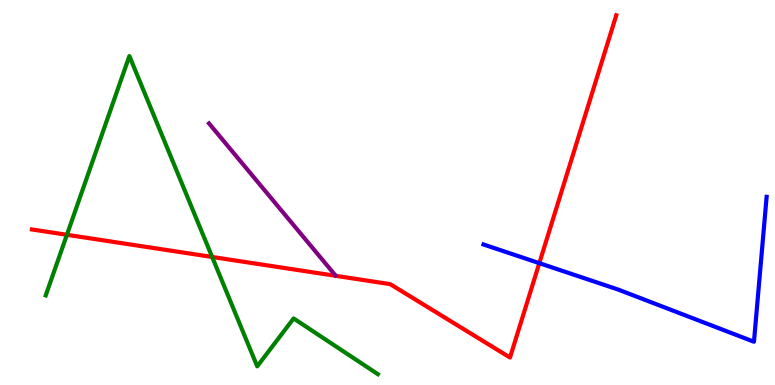[{'lines': ['blue', 'red'], 'intersections': [{'x': 6.96, 'y': 3.16}]}, {'lines': ['green', 'red'], 'intersections': [{'x': 0.863, 'y': 3.9}, {'x': 2.74, 'y': 3.33}]}, {'lines': ['purple', 'red'], 'intersections': []}, {'lines': ['blue', 'green'], 'intersections': []}, {'lines': ['blue', 'purple'], 'intersections': []}, {'lines': ['green', 'purple'], 'intersections': []}]